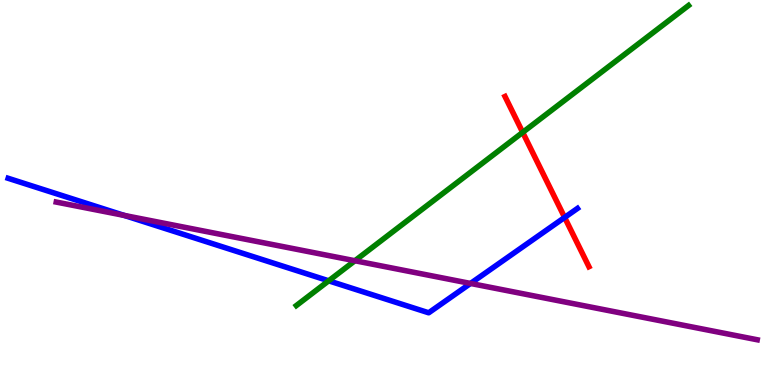[{'lines': ['blue', 'red'], 'intersections': [{'x': 7.29, 'y': 4.35}]}, {'lines': ['green', 'red'], 'intersections': [{'x': 6.74, 'y': 6.56}]}, {'lines': ['purple', 'red'], 'intersections': []}, {'lines': ['blue', 'green'], 'intersections': [{'x': 4.24, 'y': 2.71}]}, {'lines': ['blue', 'purple'], 'intersections': [{'x': 1.6, 'y': 4.4}, {'x': 6.07, 'y': 2.64}]}, {'lines': ['green', 'purple'], 'intersections': [{'x': 4.58, 'y': 3.23}]}]